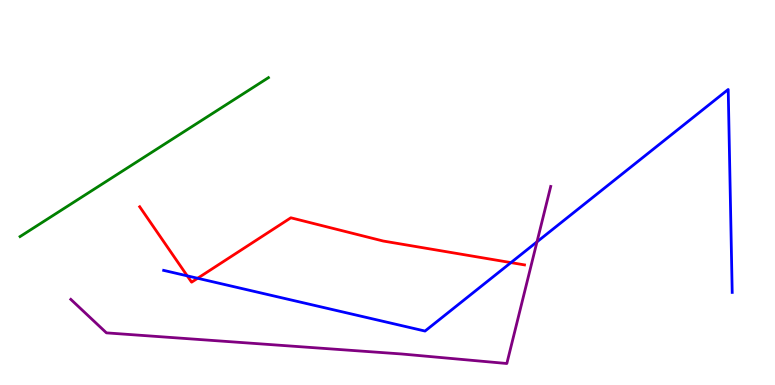[{'lines': ['blue', 'red'], 'intersections': [{'x': 2.42, 'y': 2.83}, {'x': 2.55, 'y': 2.77}, {'x': 6.59, 'y': 3.18}]}, {'lines': ['green', 'red'], 'intersections': []}, {'lines': ['purple', 'red'], 'intersections': []}, {'lines': ['blue', 'green'], 'intersections': []}, {'lines': ['blue', 'purple'], 'intersections': [{'x': 6.93, 'y': 3.72}]}, {'lines': ['green', 'purple'], 'intersections': []}]